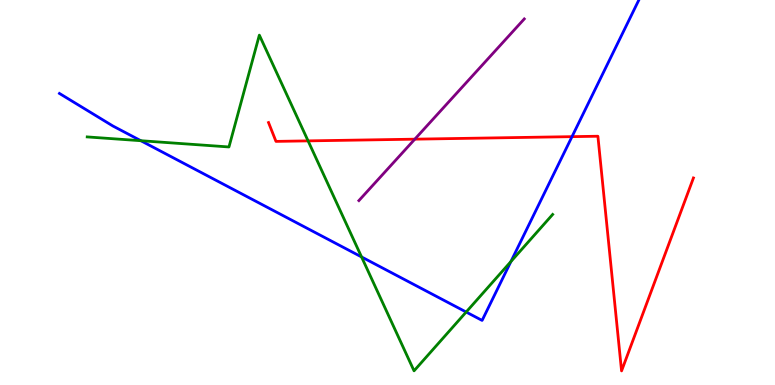[{'lines': ['blue', 'red'], 'intersections': [{'x': 7.38, 'y': 6.45}]}, {'lines': ['green', 'red'], 'intersections': [{'x': 3.98, 'y': 6.34}]}, {'lines': ['purple', 'red'], 'intersections': [{'x': 5.35, 'y': 6.39}]}, {'lines': ['blue', 'green'], 'intersections': [{'x': 1.82, 'y': 6.35}, {'x': 4.67, 'y': 3.33}, {'x': 6.02, 'y': 1.9}, {'x': 6.59, 'y': 3.21}]}, {'lines': ['blue', 'purple'], 'intersections': []}, {'lines': ['green', 'purple'], 'intersections': []}]